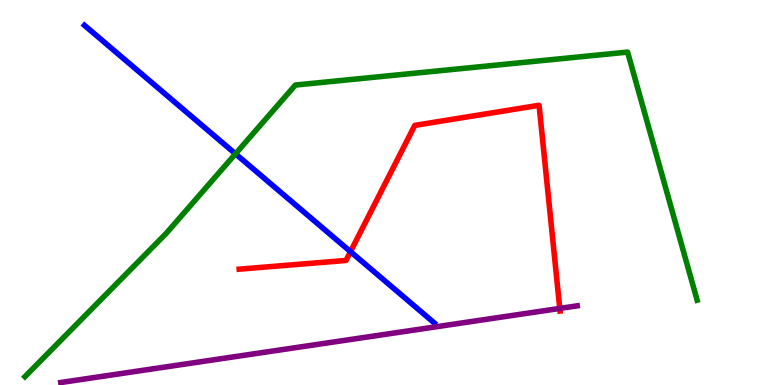[{'lines': ['blue', 'red'], 'intersections': [{'x': 4.52, 'y': 3.46}]}, {'lines': ['green', 'red'], 'intersections': []}, {'lines': ['purple', 'red'], 'intersections': [{'x': 7.22, 'y': 1.99}]}, {'lines': ['blue', 'green'], 'intersections': [{'x': 3.04, 'y': 6.0}]}, {'lines': ['blue', 'purple'], 'intersections': []}, {'lines': ['green', 'purple'], 'intersections': []}]